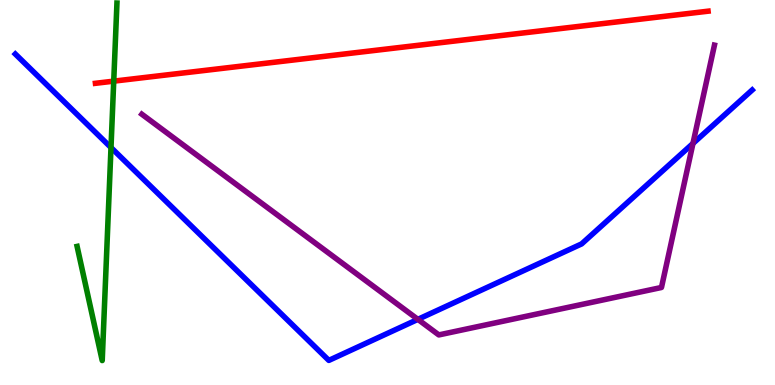[{'lines': ['blue', 'red'], 'intersections': []}, {'lines': ['green', 'red'], 'intersections': [{'x': 1.47, 'y': 7.89}]}, {'lines': ['purple', 'red'], 'intersections': []}, {'lines': ['blue', 'green'], 'intersections': [{'x': 1.43, 'y': 6.17}]}, {'lines': ['blue', 'purple'], 'intersections': [{'x': 5.39, 'y': 1.7}, {'x': 8.94, 'y': 6.27}]}, {'lines': ['green', 'purple'], 'intersections': []}]